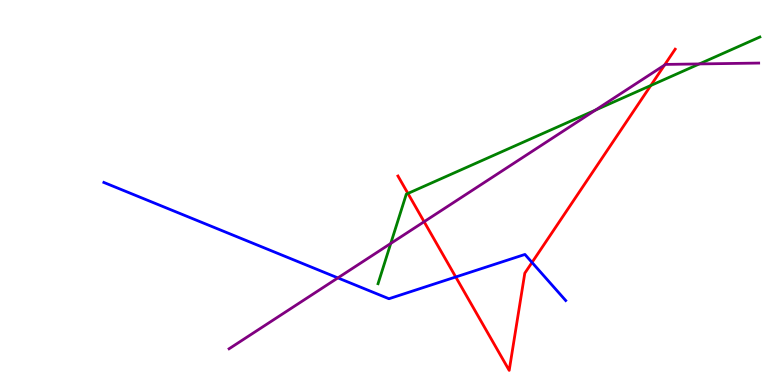[{'lines': ['blue', 'red'], 'intersections': [{'x': 5.88, 'y': 2.81}, {'x': 6.86, 'y': 3.18}]}, {'lines': ['green', 'red'], 'intersections': [{'x': 5.26, 'y': 4.98}, {'x': 8.4, 'y': 7.78}]}, {'lines': ['purple', 'red'], 'intersections': [{'x': 5.47, 'y': 4.24}, {'x': 8.57, 'y': 8.31}]}, {'lines': ['blue', 'green'], 'intersections': []}, {'lines': ['blue', 'purple'], 'intersections': [{'x': 4.36, 'y': 2.78}]}, {'lines': ['green', 'purple'], 'intersections': [{'x': 5.04, 'y': 3.68}, {'x': 7.68, 'y': 7.14}, {'x': 9.02, 'y': 8.34}]}]